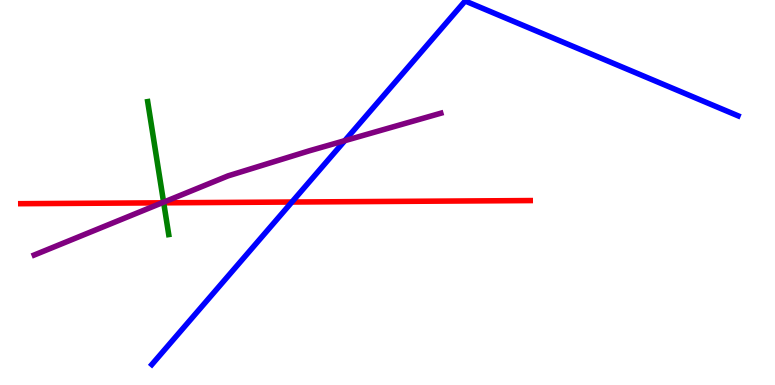[{'lines': ['blue', 'red'], 'intersections': [{'x': 3.77, 'y': 4.75}]}, {'lines': ['green', 'red'], 'intersections': [{'x': 2.11, 'y': 4.73}]}, {'lines': ['purple', 'red'], 'intersections': [{'x': 2.09, 'y': 4.73}]}, {'lines': ['blue', 'green'], 'intersections': []}, {'lines': ['blue', 'purple'], 'intersections': [{'x': 4.45, 'y': 6.35}]}, {'lines': ['green', 'purple'], 'intersections': [{'x': 2.11, 'y': 4.75}]}]